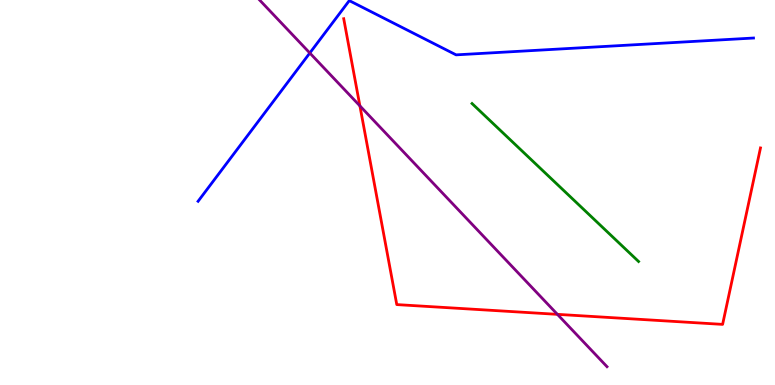[{'lines': ['blue', 'red'], 'intersections': []}, {'lines': ['green', 'red'], 'intersections': []}, {'lines': ['purple', 'red'], 'intersections': [{'x': 4.64, 'y': 7.25}, {'x': 7.19, 'y': 1.84}]}, {'lines': ['blue', 'green'], 'intersections': []}, {'lines': ['blue', 'purple'], 'intersections': [{'x': 4.0, 'y': 8.62}]}, {'lines': ['green', 'purple'], 'intersections': []}]